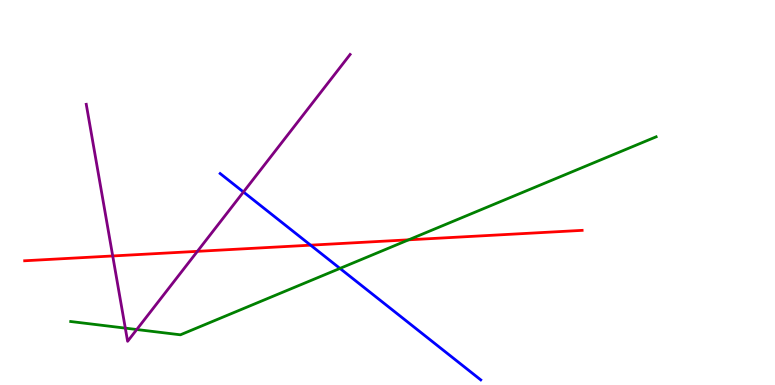[{'lines': ['blue', 'red'], 'intersections': [{'x': 4.01, 'y': 3.63}]}, {'lines': ['green', 'red'], 'intersections': [{'x': 5.27, 'y': 3.77}]}, {'lines': ['purple', 'red'], 'intersections': [{'x': 1.45, 'y': 3.35}, {'x': 2.55, 'y': 3.47}]}, {'lines': ['blue', 'green'], 'intersections': [{'x': 4.39, 'y': 3.03}]}, {'lines': ['blue', 'purple'], 'intersections': [{'x': 3.14, 'y': 5.01}]}, {'lines': ['green', 'purple'], 'intersections': [{'x': 1.62, 'y': 1.48}, {'x': 1.76, 'y': 1.44}]}]